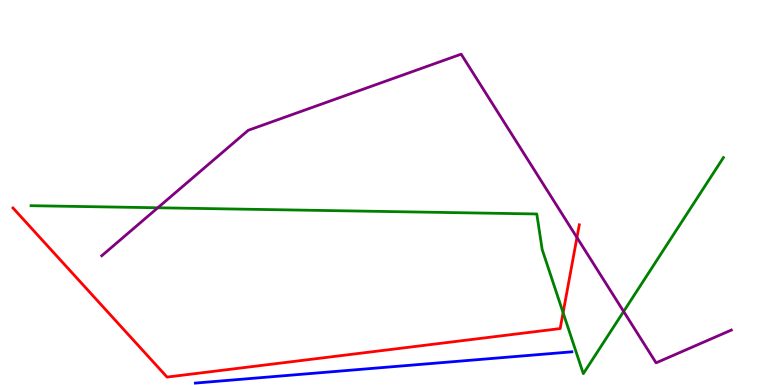[{'lines': ['blue', 'red'], 'intersections': []}, {'lines': ['green', 'red'], 'intersections': [{'x': 7.27, 'y': 1.88}]}, {'lines': ['purple', 'red'], 'intersections': [{'x': 7.44, 'y': 3.83}]}, {'lines': ['blue', 'green'], 'intersections': []}, {'lines': ['blue', 'purple'], 'intersections': []}, {'lines': ['green', 'purple'], 'intersections': [{'x': 2.04, 'y': 4.6}, {'x': 8.05, 'y': 1.91}]}]